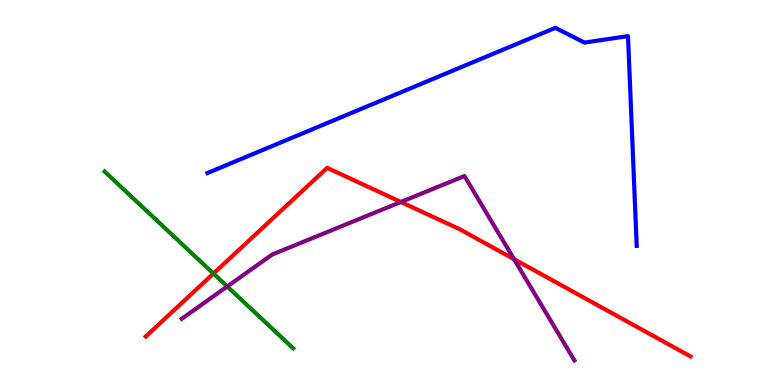[{'lines': ['blue', 'red'], 'intersections': []}, {'lines': ['green', 'red'], 'intersections': [{'x': 2.75, 'y': 2.89}]}, {'lines': ['purple', 'red'], 'intersections': [{'x': 5.17, 'y': 4.75}, {'x': 6.63, 'y': 3.27}]}, {'lines': ['blue', 'green'], 'intersections': []}, {'lines': ['blue', 'purple'], 'intersections': []}, {'lines': ['green', 'purple'], 'intersections': [{'x': 2.93, 'y': 2.56}]}]